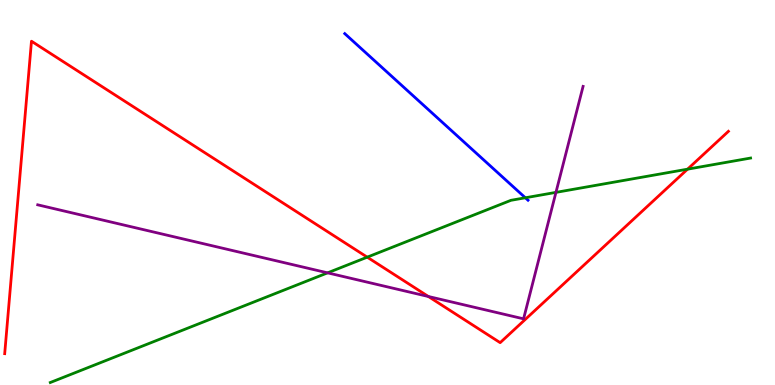[{'lines': ['blue', 'red'], 'intersections': []}, {'lines': ['green', 'red'], 'intersections': [{'x': 4.74, 'y': 3.32}, {'x': 8.87, 'y': 5.61}]}, {'lines': ['purple', 'red'], 'intersections': [{'x': 5.53, 'y': 2.3}]}, {'lines': ['blue', 'green'], 'intersections': [{'x': 6.78, 'y': 4.86}]}, {'lines': ['blue', 'purple'], 'intersections': []}, {'lines': ['green', 'purple'], 'intersections': [{'x': 4.23, 'y': 2.91}, {'x': 7.17, 'y': 5.0}]}]